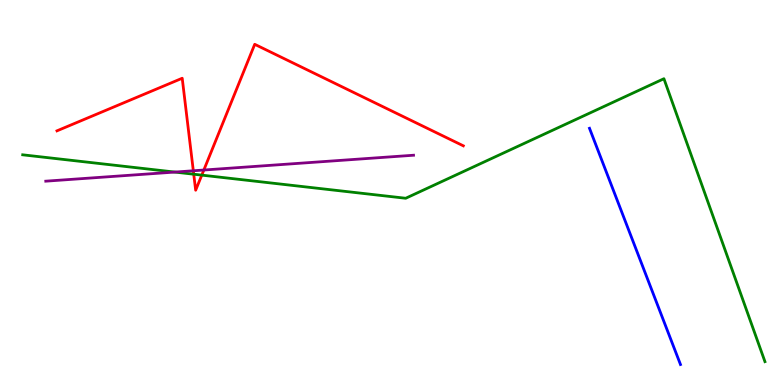[{'lines': ['blue', 'red'], 'intersections': []}, {'lines': ['green', 'red'], 'intersections': [{'x': 2.5, 'y': 5.47}, {'x': 2.6, 'y': 5.45}]}, {'lines': ['purple', 'red'], 'intersections': [{'x': 2.49, 'y': 5.56}, {'x': 2.63, 'y': 5.58}]}, {'lines': ['blue', 'green'], 'intersections': []}, {'lines': ['blue', 'purple'], 'intersections': []}, {'lines': ['green', 'purple'], 'intersections': [{'x': 2.26, 'y': 5.53}]}]